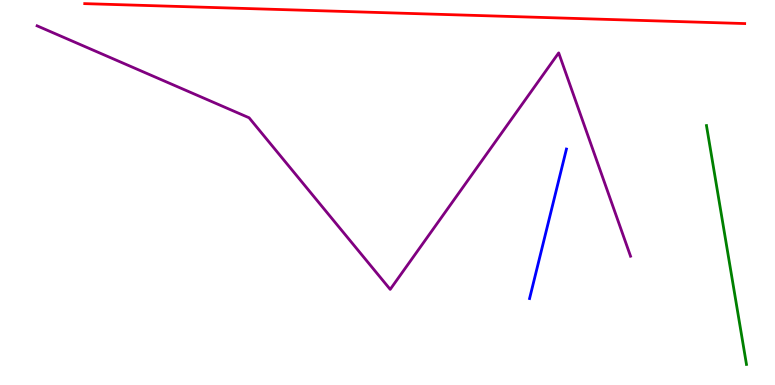[{'lines': ['blue', 'red'], 'intersections': []}, {'lines': ['green', 'red'], 'intersections': []}, {'lines': ['purple', 'red'], 'intersections': []}, {'lines': ['blue', 'green'], 'intersections': []}, {'lines': ['blue', 'purple'], 'intersections': []}, {'lines': ['green', 'purple'], 'intersections': []}]